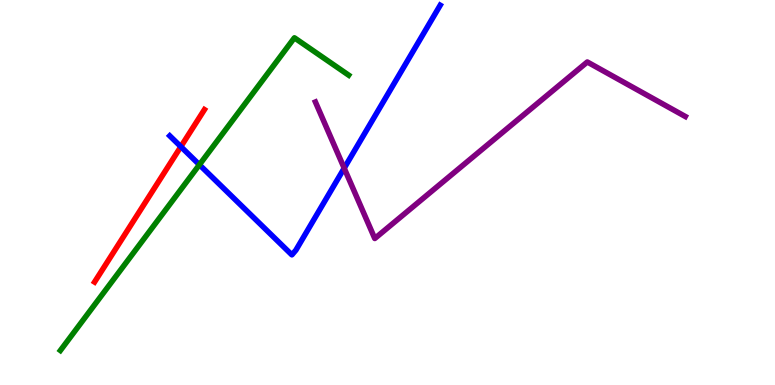[{'lines': ['blue', 'red'], 'intersections': [{'x': 2.33, 'y': 6.19}]}, {'lines': ['green', 'red'], 'intersections': []}, {'lines': ['purple', 'red'], 'intersections': []}, {'lines': ['blue', 'green'], 'intersections': [{'x': 2.57, 'y': 5.72}]}, {'lines': ['blue', 'purple'], 'intersections': [{'x': 4.44, 'y': 5.63}]}, {'lines': ['green', 'purple'], 'intersections': []}]